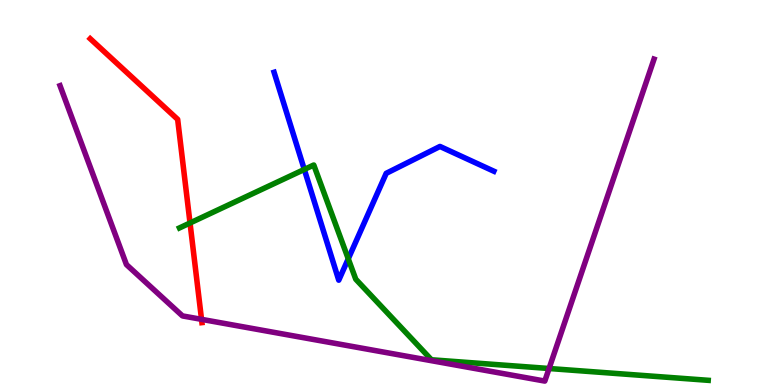[{'lines': ['blue', 'red'], 'intersections': []}, {'lines': ['green', 'red'], 'intersections': [{'x': 2.45, 'y': 4.21}]}, {'lines': ['purple', 'red'], 'intersections': [{'x': 2.6, 'y': 1.71}]}, {'lines': ['blue', 'green'], 'intersections': [{'x': 3.93, 'y': 5.6}, {'x': 4.49, 'y': 3.28}]}, {'lines': ['blue', 'purple'], 'intersections': []}, {'lines': ['green', 'purple'], 'intersections': [{'x': 7.08, 'y': 0.428}]}]